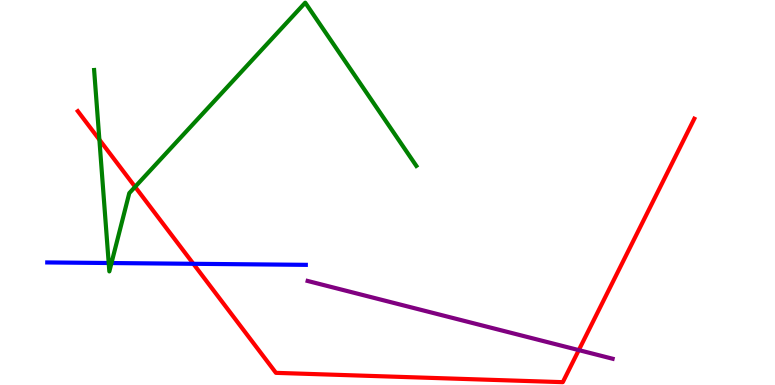[{'lines': ['blue', 'red'], 'intersections': [{'x': 2.5, 'y': 3.15}]}, {'lines': ['green', 'red'], 'intersections': [{'x': 1.28, 'y': 6.37}, {'x': 1.74, 'y': 5.15}]}, {'lines': ['purple', 'red'], 'intersections': [{'x': 7.47, 'y': 0.906}]}, {'lines': ['blue', 'green'], 'intersections': [{'x': 1.4, 'y': 3.17}, {'x': 1.44, 'y': 3.17}]}, {'lines': ['blue', 'purple'], 'intersections': []}, {'lines': ['green', 'purple'], 'intersections': []}]